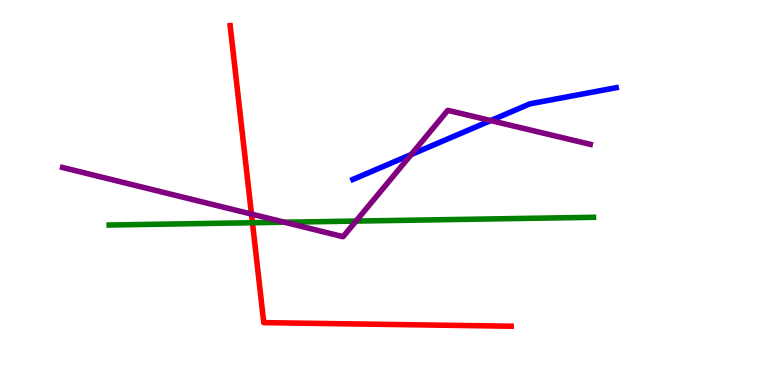[{'lines': ['blue', 'red'], 'intersections': []}, {'lines': ['green', 'red'], 'intersections': [{'x': 3.26, 'y': 4.21}]}, {'lines': ['purple', 'red'], 'intersections': [{'x': 3.24, 'y': 4.44}]}, {'lines': ['blue', 'green'], 'intersections': []}, {'lines': ['blue', 'purple'], 'intersections': [{'x': 5.31, 'y': 5.99}, {'x': 6.33, 'y': 6.87}]}, {'lines': ['green', 'purple'], 'intersections': [{'x': 3.67, 'y': 4.23}, {'x': 4.59, 'y': 4.26}]}]